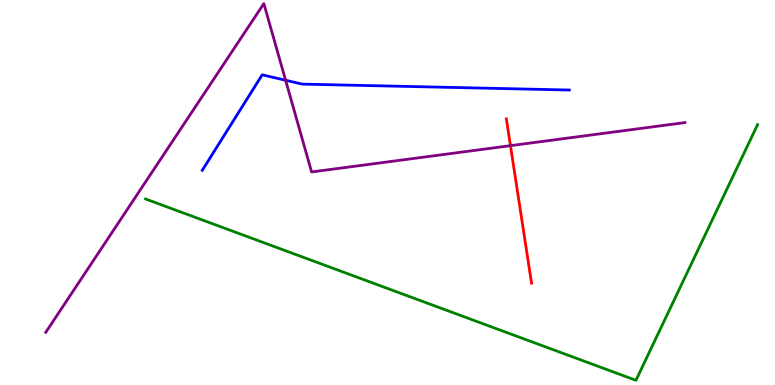[{'lines': ['blue', 'red'], 'intersections': []}, {'lines': ['green', 'red'], 'intersections': []}, {'lines': ['purple', 'red'], 'intersections': [{'x': 6.59, 'y': 6.22}]}, {'lines': ['blue', 'green'], 'intersections': []}, {'lines': ['blue', 'purple'], 'intersections': [{'x': 3.69, 'y': 7.92}]}, {'lines': ['green', 'purple'], 'intersections': []}]